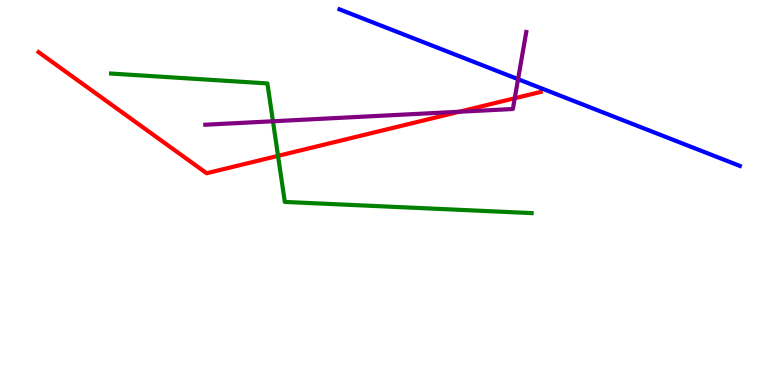[{'lines': ['blue', 'red'], 'intersections': []}, {'lines': ['green', 'red'], 'intersections': [{'x': 3.59, 'y': 5.95}]}, {'lines': ['purple', 'red'], 'intersections': [{'x': 5.93, 'y': 7.1}, {'x': 6.64, 'y': 7.45}]}, {'lines': ['blue', 'green'], 'intersections': []}, {'lines': ['blue', 'purple'], 'intersections': [{'x': 6.68, 'y': 7.94}]}, {'lines': ['green', 'purple'], 'intersections': [{'x': 3.52, 'y': 6.85}]}]